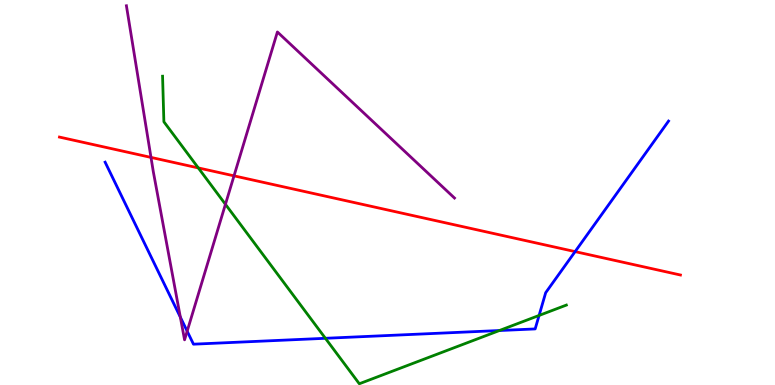[{'lines': ['blue', 'red'], 'intersections': [{'x': 7.42, 'y': 3.46}]}, {'lines': ['green', 'red'], 'intersections': [{'x': 2.56, 'y': 5.64}]}, {'lines': ['purple', 'red'], 'intersections': [{'x': 1.95, 'y': 5.91}, {'x': 3.02, 'y': 5.43}]}, {'lines': ['blue', 'green'], 'intersections': [{'x': 4.2, 'y': 1.21}, {'x': 6.44, 'y': 1.41}, {'x': 6.96, 'y': 1.81}]}, {'lines': ['blue', 'purple'], 'intersections': [{'x': 2.33, 'y': 1.76}, {'x': 2.42, 'y': 1.4}]}, {'lines': ['green', 'purple'], 'intersections': [{'x': 2.91, 'y': 4.69}]}]